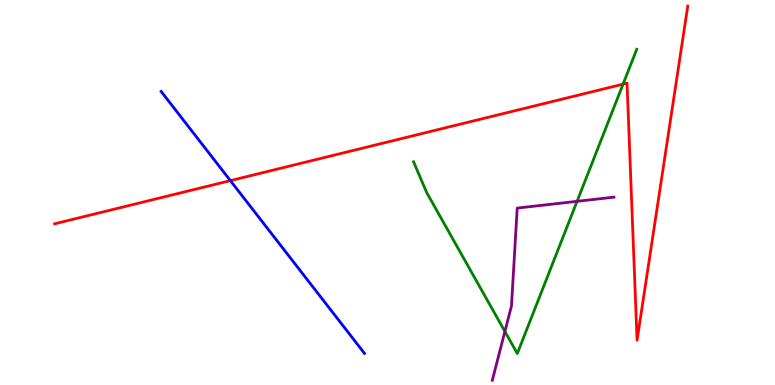[{'lines': ['blue', 'red'], 'intersections': [{'x': 2.97, 'y': 5.31}]}, {'lines': ['green', 'red'], 'intersections': [{'x': 8.04, 'y': 7.81}]}, {'lines': ['purple', 'red'], 'intersections': []}, {'lines': ['blue', 'green'], 'intersections': []}, {'lines': ['blue', 'purple'], 'intersections': []}, {'lines': ['green', 'purple'], 'intersections': [{'x': 6.51, 'y': 1.39}, {'x': 7.45, 'y': 4.77}]}]